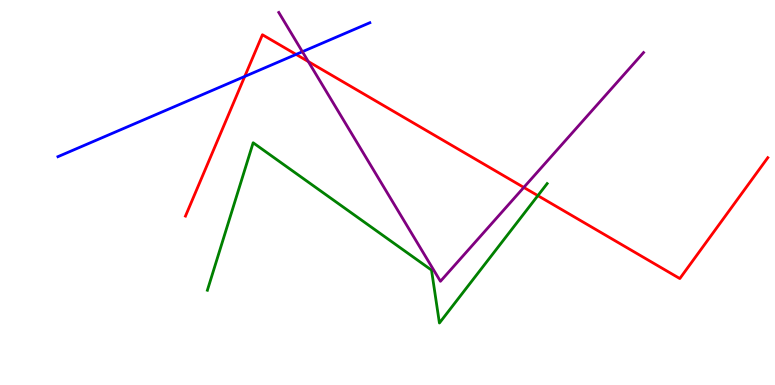[{'lines': ['blue', 'red'], 'intersections': [{'x': 3.16, 'y': 8.01}, {'x': 3.82, 'y': 8.59}]}, {'lines': ['green', 'red'], 'intersections': [{'x': 6.94, 'y': 4.92}]}, {'lines': ['purple', 'red'], 'intersections': [{'x': 3.98, 'y': 8.4}, {'x': 6.76, 'y': 5.13}]}, {'lines': ['blue', 'green'], 'intersections': []}, {'lines': ['blue', 'purple'], 'intersections': [{'x': 3.9, 'y': 8.66}]}, {'lines': ['green', 'purple'], 'intersections': []}]